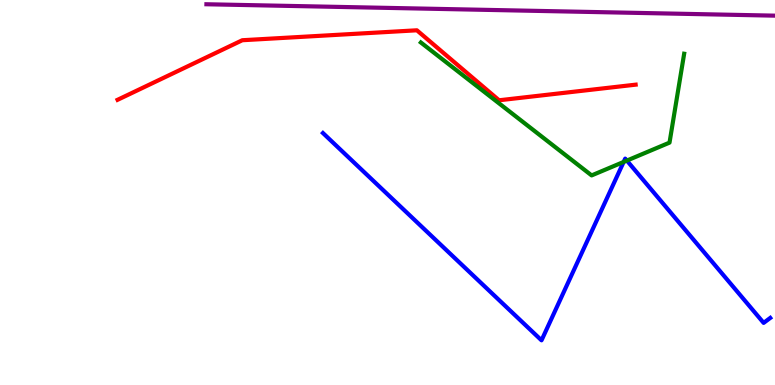[{'lines': ['blue', 'red'], 'intersections': []}, {'lines': ['green', 'red'], 'intersections': []}, {'lines': ['purple', 'red'], 'intersections': []}, {'lines': ['blue', 'green'], 'intersections': [{'x': 8.05, 'y': 5.79}, {'x': 8.09, 'y': 5.83}]}, {'lines': ['blue', 'purple'], 'intersections': []}, {'lines': ['green', 'purple'], 'intersections': []}]